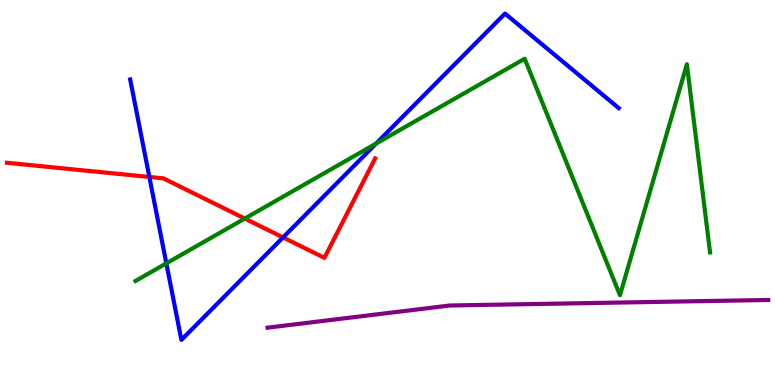[{'lines': ['blue', 'red'], 'intersections': [{'x': 1.93, 'y': 5.4}, {'x': 3.65, 'y': 3.83}]}, {'lines': ['green', 'red'], 'intersections': [{'x': 3.16, 'y': 4.32}]}, {'lines': ['purple', 'red'], 'intersections': []}, {'lines': ['blue', 'green'], 'intersections': [{'x': 2.15, 'y': 3.16}, {'x': 4.85, 'y': 6.27}]}, {'lines': ['blue', 'purple'], 'intersections': []}, {'lines': ['green', 'purple'], 'intersections': []}]